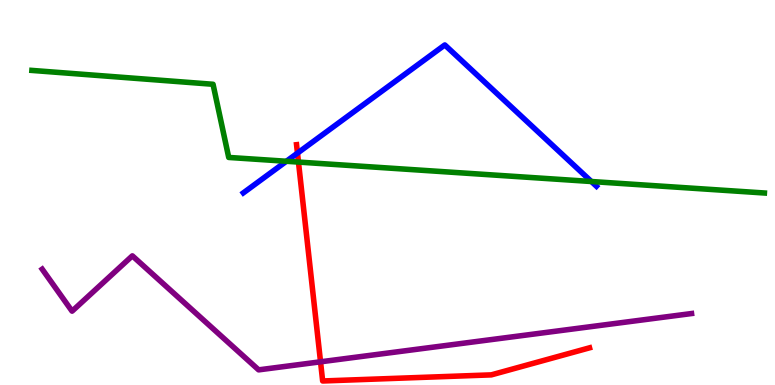[{'lines': ['blue', 'red'], 'intersections': [{'x': 3.84, 'y': 6.02}]}, {'lines': ['green', 'red'], 'intersections': [{'x': 3.85, 'y': 5.79}]}, {'lines': ['purple', 'red'], 'intersections': [{'x': 4.14, 'y': 0.602}]}, {'lines': ['blue', 'green'], 'intersections': [{'x': 3.7, 'y': 5.81}, {'x': 7.63, 'y': 5.29}]}, {'lines': ['blue', 'purple'], 'intersections': []}, {'lines': ['green', 'purple'], 'intersections': []}]